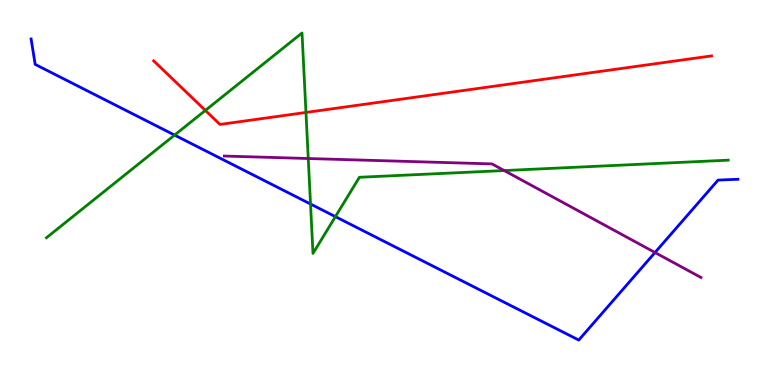[{'lines': ['blue', 'red'], 'intersections': []}, {'lines': ['green', 'red'], 'intersections': [{'x': 2.65, 'y': 7.13}, {'x': 3.95, 'y': 7.08}]}, {'lines': ['purple', 'red'], 'intersections': []}, {'lines': ['blue', 'green'], 'intersections': [{'x': 2.25, 'y': 6.49}, {'x': 4.01, 'y': 4.7}, {'x': 4.33, 'y': 4.37}]}, {'lines': ['blue', 'purple'], 'intersections': [{'x': 8.45, 'y': 3.44}]}, {'lines': ['green', 'purple'], 'intersections': [{'x': 3.98, 'y': 5.88}, {'x': 6.51, 'y': 5.57}]}]